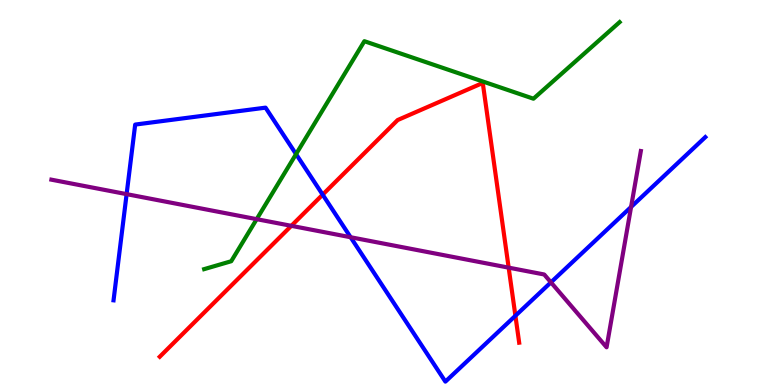[{'lines': ['blue', 'red'], 'intersections': [{'x': 4.16, 'y': 4.94}, {'x': 6.65, 'y': 1.8}]}, {'lines': ['green', 'red'], 'intersections': []}, {'lines': ['purple', 'red'], 'intersections': [{'x': 3.76, 'y': 4.13}, {'x': 6.56, 'y': 3.05}]}, {'lines': ['blue', 'green'], 'intersections': [{'x': 3.82, 'y': 6.0}]}, {'lines': ['blue', 'purple'], 'intersections': [{'x': 1.63, 'y': 4.96}, {'x': 4.52, 'y': 3.84}, {'x': 7.11, 'y': 2.67}, {'x': 8.14, 'y': 4.62}]}, {'lines': ['green', 'purple'], 'intersections': [{'x': 3.31, 'y': 4.31}]}]